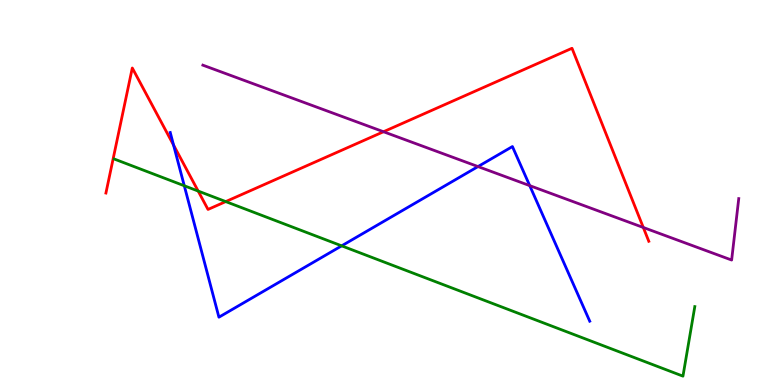[{'lines': ['blue', 'red'], 'intersections': [{'x': 2.24, 'y': 6.23}]}, {'lines': ['green', 'red'], 'intersections': [{'x': 2.56, 'y': 5.04}, {'x': 2.91, 'y': 4.76}]}, {'lines': ['purple', 'red'], 'intersections': [{'x': 4.95, 'y': 6.58}, {'x': 8.3, 'y': 4.09}]}, {'lines': ['blue', 'green'], 'intersections': [{'x': 2.38, 'y': 5.18}, {'x': 4.41, 'y': 3.61}]}, {'lines': ['blue', 'purple'], 'intersections': [{'x': 6.17, 'y': 5.67}, {'x': 6.83, 'y': 5.18}]}, {'lines': ['green', 'purple'], 'intersections': []}]